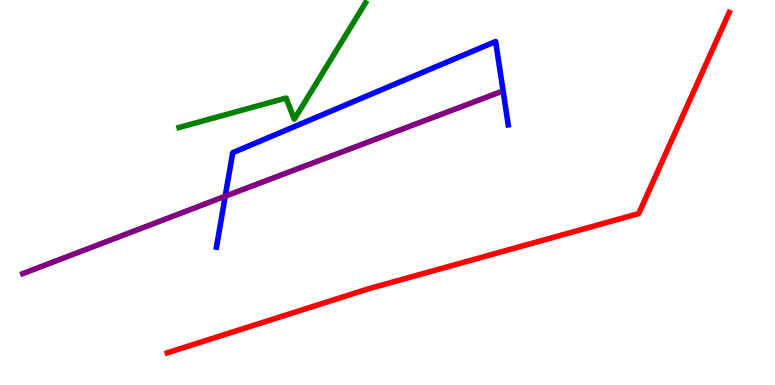[{'lines': ['blue', 'red'], 'intersections': []}, {'lines': ['green', 'red'], 'intersections': []}, {'lines': ['purple', 'red'], 'intersections': []}, {'lines': ['blue', 'green'], 'intersections': []}, {'lines': ['blue', 'purple'], 'intersections': [{'x': 2.91, 'y': 4.9}]}, {'lines': ['green', 'purple'], 'intersections': []}]